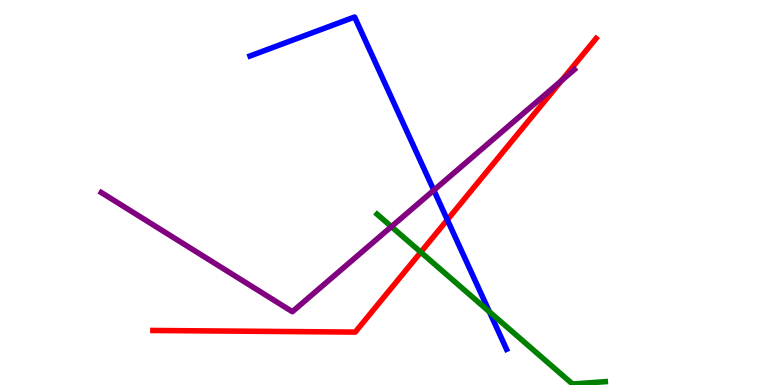[{'lines': ['blue', 'red'], 'intersections': [{'x': 5.77, 'y': 4.29}]}, {'lines': ['green', 'red'], 'intersections': [{'x': 5.43, 'y': 3.45}]}, {'lines': ['purple', 'red'], 'intersections': [{'x': 7.24, 'y': 7.91}]}, {'lines': ['blue', 'green'], 'intersections': [{'x': 6.31, 'y': 1.9}]}, {'lines': ['blue', 'purple'], 'intersections': [{'x': 5.6, 'y': 5.06}]}, {'lines': ['green', 'purple'], 'intersections': [{'x': 5.05, 'y': 4.11}]}]